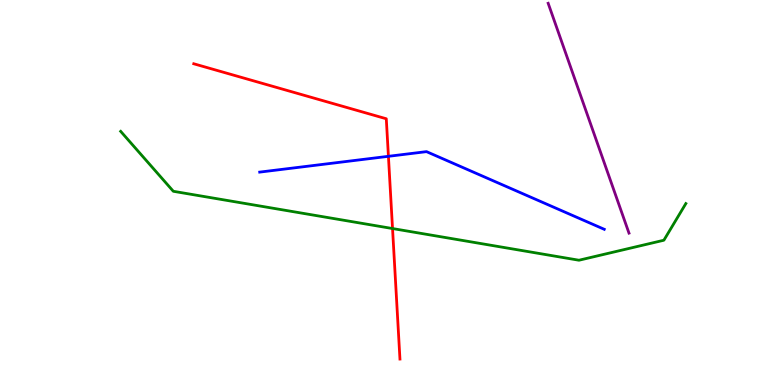[{'lines': ['blue', 'red'], 'intersections': [{'x': 5.01, 'y': 5.94}]}, {'lines': ['green', 'red'], 'intersections': [{'x': 5.06, 'y': 4.06}]}, {'lines': ['purple', 'red'], 'intersections': []}, {'lines': ['blue', 'green'], 'intersections': []}, {'lines': ['blue', 'purple'], 'intersections': []}, {'lines': ['green', 'purple'], 'intersections': []}]